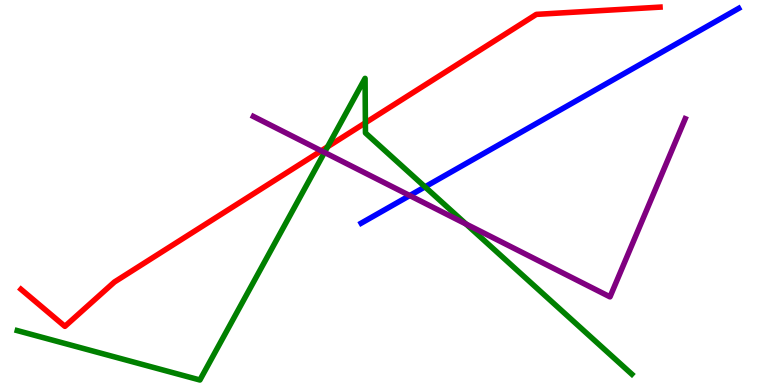[{'lines': ['blue', 'red'], 'intersections': []}, {'lines': ['green', 'red'], 'intersections': [{'x': 4.23, 'y': 6.19}, {'x': 4.71, 'y': 6.81}]}, {'lines': ['purple', 'red'], 'intersections': [{'x': 4.15, 'y': 6.08}]}, {'lines': ['blue', 'green'], 'intersections': [{'x': 5.48, 'y': 5.15}]}, {'lines': ['blue', 'purple'], 'intersections': [{'x': 5.29, 'y': 4.92}]}, {'lines': ['green', 'purple'], 'intersections': [{'x': 4.19, 'y': 6.04}, {'x': 6.01, 'y': 4.18}]}]